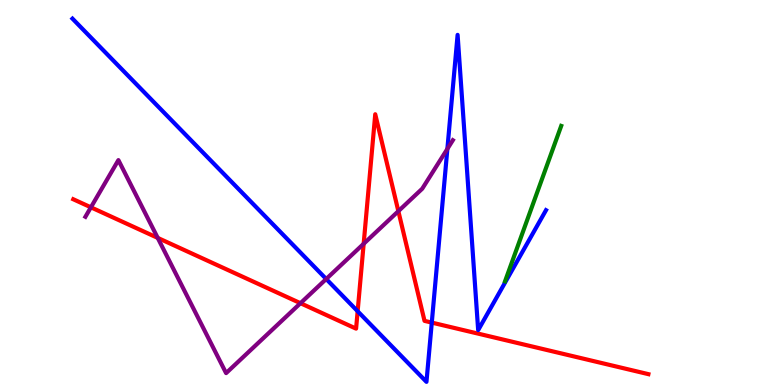[{'lines': ['blue', 'red'], 'intersections': [{'x': 4.61, 'y': 1.92}, {'x': 5.57, 'y': 1.62}]}, {'lines': ['green', 'red'], 'intersections': []}, {'lines': ['purple', 'red'], 'intersections': [{'x': 1.17, 'y': 4.61}, {'x': 2.04, 'y': 3.82}, {'x': 3.88, 'y': 2.12}, {'x': 4.69, 'y': 3.67}, {'x': 5.14, 'y': 4.52}]}, {'lines': ['blue', 'green'], 'intersections': []}, {'lines': ['blue', 'purple'], 'intersections': [{'x': 4.21, 'y': 2.75}, {'x': 5.77, 'y': 6.13}]}, {'lines': ['green', 'purple'], 'intersections': []}]